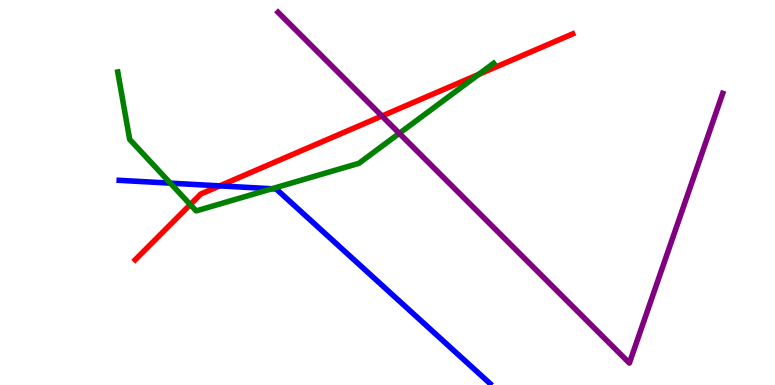[{'lines': ['blue', 'red'], 'intersections': [{'x': 2.83, 'y': 5.17}]}, {'lines': ['green', 'red'], 'intersections': [{'x': 2.46, 'y': 4.69}, {'x': 6.18, 'y': 8.07}]}, {'lines': ['purple', 'red'], 'intersections': [{'x': 4.93, 'y': 6.99}]}, {'lines': ['blue', 'green'], 'intersections': [{'x': 2.2, 'y': 5.24}, {'x': 3.51, 'y': 5.1}]}, {'lines': ['blue', 'purple'], 'intersections': []}, {'lines': ['green', 'purple'], 'intersections': [{'x': 5.15, 'y': 6.54}]}]